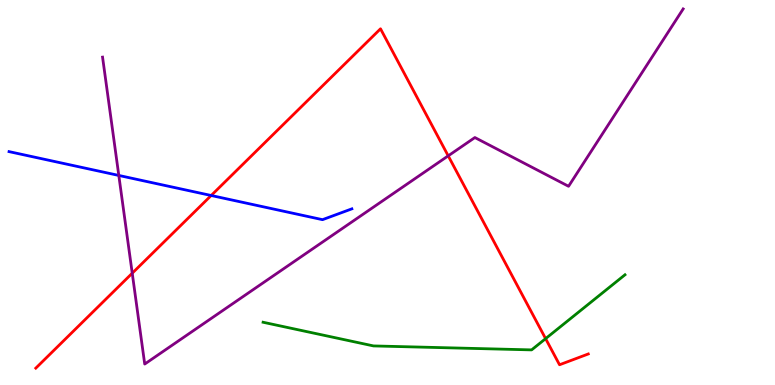[{'lines': ['blue', 'red'], 'intersections': [{'x': 2.72, 'y': 4.92}]}, {'lines': ['green', 'red'], 'intersections': [{'x': 7.04, 'y': 1.2}]}, {'lines': ['purple', 'red'], 'intersections': [{'x': 1.71, 'y': 2.9}, {'x': 5.78, 'y': 5.95}]}, {'lines': ['blue', 'green'], 'intersections': []}, {'lines': ['blue', 'purple'], 'intersections': [{'x': 1.53, 'y': 5.44}]}, {'lines': ['green', 'purple'], 'intersections': []}]